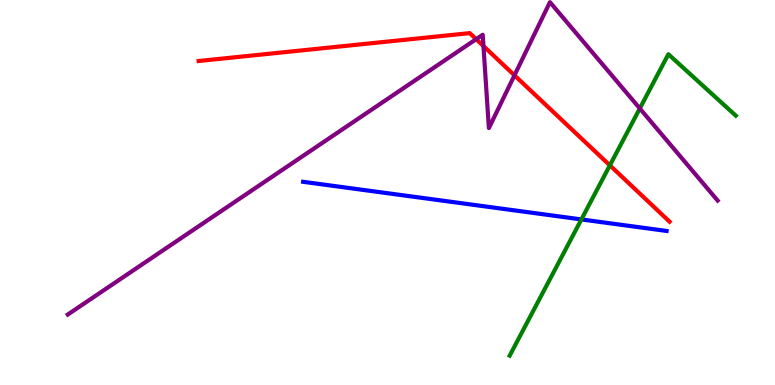[{'lines': ['blue', 'red'], 'intersections': []}, {'lines': ['green', 'red'], 'intersections': [{'x': 7.87, 'y': 5.71}]}, {'lines': ['purple', 'red'], 'intersections': [{'x': 6.14, 'y': 8.98}, {'x': 6.24, 'y': 8.8}, {'x': 6.64, 'y': 8.04}]}, {'lines': ['blue', 'green'], 'intersections': [{'x': 7.5, 'y': 4.3}]}, {'lines': ['blue', 'purple'], 'intersections': []}, {'lines': ['green', 'purple'], 'intersections': [{'x': 8.26, 'y': 7.18}]}]